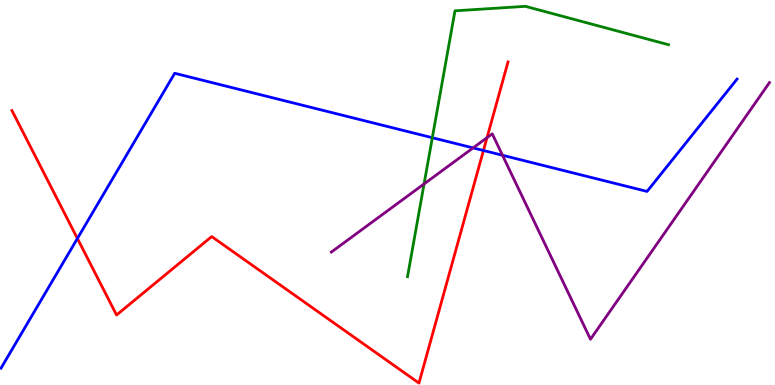[{'lines': ['blue', 'red'], 'intersections': [{'x': 0.999, 'y': 3.81}, {'x': 6.24, 'y': 6.09}]}, {'lines': ['green', 'red'], 'intersections': []}, {'lines': ['purple', 'red'], 'intersections': [{'x': 6.28, 'y': 6.42}]}, {'lines': ['blue', 'green'], 'intersections': [{'x': 5.58, 'y': 6.42}]}, {'lines': ['blue', 'purple'], 'intersections': [{'x': 6.1, 'y': 6.16}, {'x': 6.48, 'y': 5.97}]}, {'lines': ['green', 'purple'], 'intersections': [{'x': 5.47, 'y': 5.22}]}]